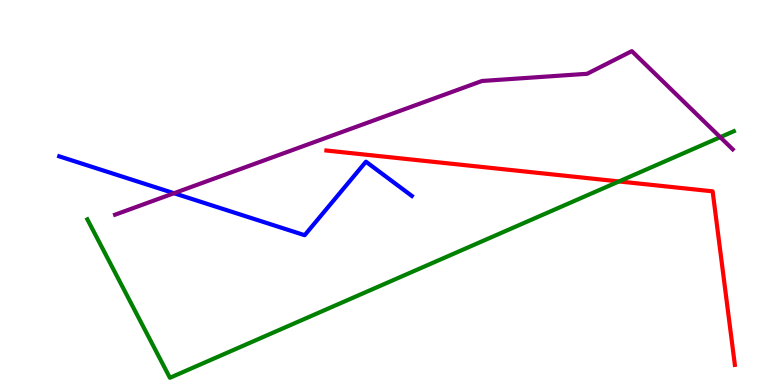[{'lines': ['blue', 'red'], 'intersections': []}, {'lines': ['green', 'red'], 'intersections': [{'x': 7.99, 'y': 5.29}]}, {'lines': ['purple', 'red'], 'intersections': []}, {'lines': ['blue', 'green'], 'intersections': []}, {'lines': ['blue', 'purple'], 'intersections': [{'x': 2.25, 'y': 4.98}]}, {'lines': ['green', 'purple'], 'intersections': [{'x': 9.29, 'y': 6.44}]}]